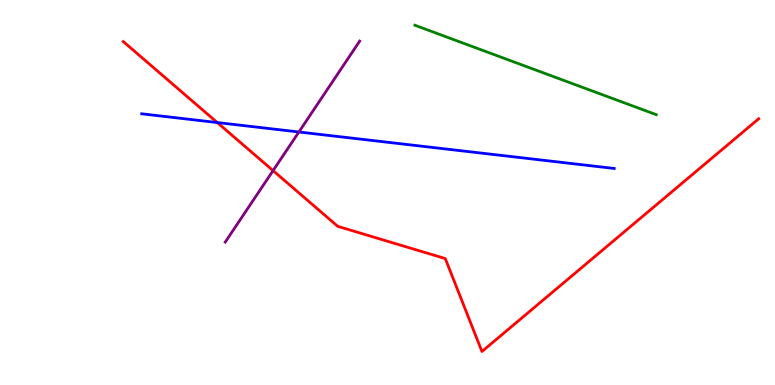[{'lines': ['blue', 'red'], 'intersections': [{'x': 2.8, 'y': 6.82}]}, {'lines': ['green', 'red'], 'intersections': []}, {'lines': ['purple', 'red'], 'intersections': [{'x': 3.52, 'y': 5.57}]}, {'lines': ['blue', 'green'], 'intersections': []}, {'lines': ['blue', 'purple'], 'intersections': [{'x': 3.86, 'y': 6.57}]}, {'lines': ['green', 'purple'], 'intersections': []}]